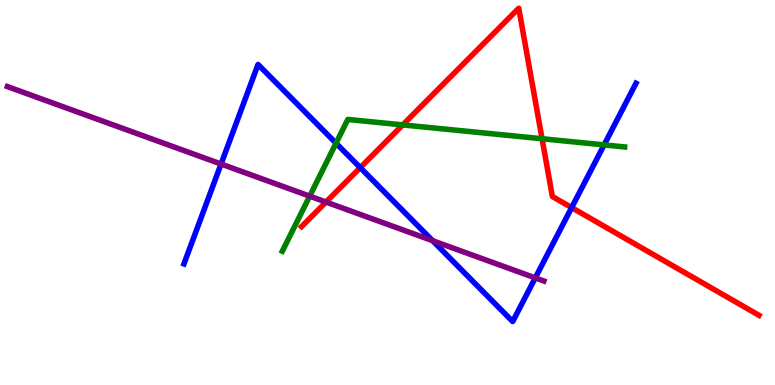[{'lines': ['blue', 'red'], 'intersections': [{'x': 4.65, 'y': 5.65}, {'x': 7.38, 'y': 4.61}]}, {'lines': ['green', 'red'], 'intersections': [{'x': 5.2, 'y': 6.76}, {'x': 6.99, 'y': 6.4}]}, {'lines': ['purple', 'red'], 'intersections': [{'x': 4.21, 'y': 4.75}]}, {'lines': ['blue', 'green'], 'intersections': [{'x': 4.34, 'y': 6.28}, {'x': 7.79, 'y': 6.24}]}, {'lines': ['blue', 'purple'], 'intersections': [{'x': 2.85, 'y': 5.74}, {'x': 5.58, 'y': 3.75}, {'x': 6.91, 'y': 2.78}]}, {'lines': ['green', 'purple'], 'intersections': [{'x': 4.0, 'y': 4.91}]}]